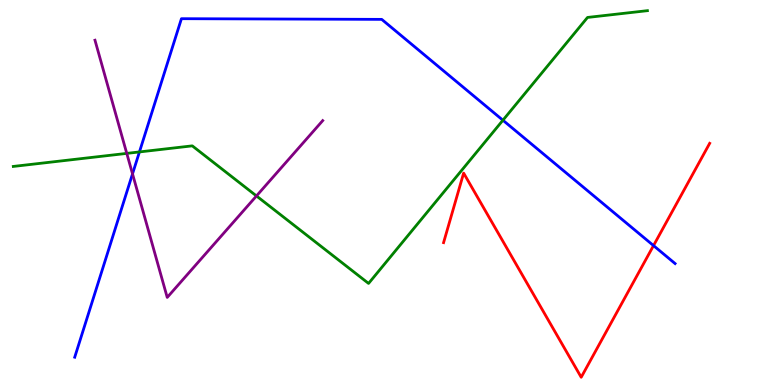[{'lines': ['blue', 'red'], 'intersections': [{'x': 8.43, 'y': 3.62}]}, {'lines': ['green', 'red'], 'intersections': []}, {'lines': ['purple', 'red'], 'intersections': []}, {'lines': ['blue', 'green'], 'intersections': [{'x': 1.8, 'y': 6.05}, {'x': 6.49, 'y': 6.88}]}, {'lines': ['blue', 'purple'], 'intersections': [{'x': 1.71, 'y': 5.48}]}, {'lines': ['green', 'purple'], 'intersections': [{'x': 1.64, 'y': 6.02}, {'x': 3.31, 'y': 4.91}]}]